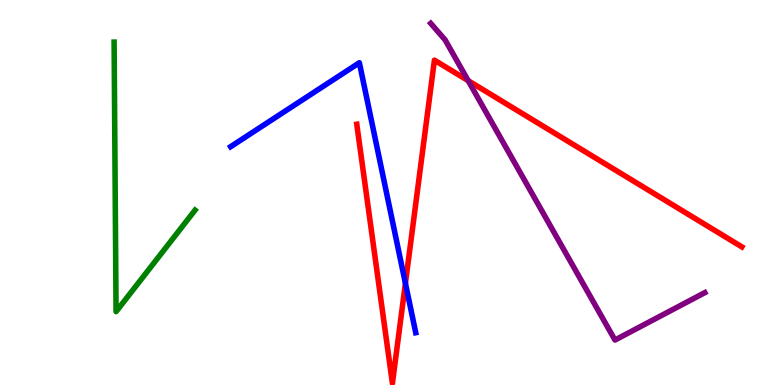[{'lines': ['blue', 'red'], 'intersections': [{'x': 5.23, 'y': 2.64}]}, {'lines': ['green', 'red'], 'intersections': []}, {'lines': ['purple', 'red'], 'intersections': [{'x': 6.04, 'y': 7.9}]}, {'lines': ['blue', 'green'], 'intersections': []}, {'lines': ['blue', 'purple'], 'intersections': []}, {'lines': ['green', 'purple'], 'intersections': []}]